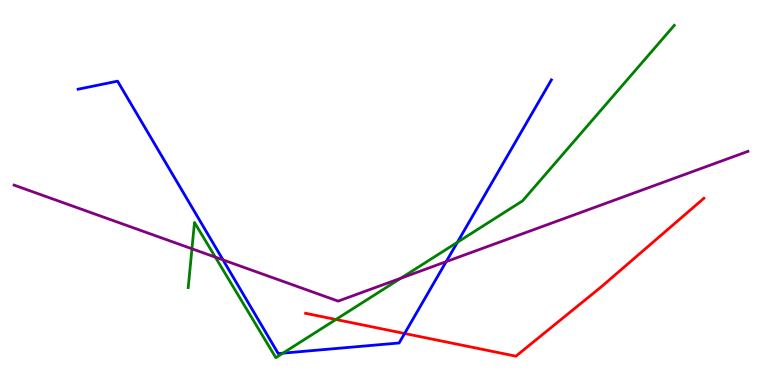[{'lines': ['blue', 'red'], 'intersections': [{'x': 5.22, 'y': 1.34}]}, {'lines': ['green', 'red'], 'intersections': [{'x': 4.33, 'y': 1.7}]}, {'lines': ['purple', 'red'], 'intersections': []}, {'lines': ['blue', 'green'], 'intersections': [{'x': 3.65, 'y': 0.827}, {'x': 5.9, 'y': 3.71}]}, {'lines': ['blue', 'purple'], 'intersections': [{'x': 2.88, 'y': 3.25}, {'x': 5.76, 'y': 3.2}]}, {'lines': ['green', 'purple'], 'intersections': [{'x': 2.48, 'y': 3.54}, {'x': 2.78, 'y': 3.32}, {'x': 5.17, 'y': 2.77}]}]